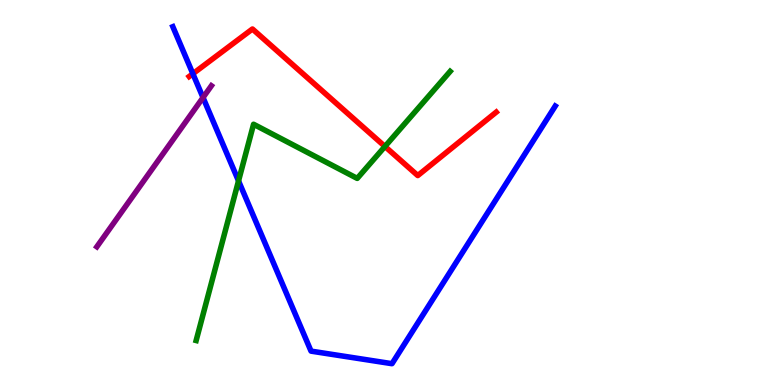[{'lines': ['blue', 'red'], 'intersections': [{'x': 2.49, 'y': 8.08}]}, {'lines': ['green', 'red'], 'intersections': [{'x': 4.97, 'y': 6.2}]}, {'lines': ['purple', 'red'], 'intersections': []}, {'lines': ['blue', 'green'], 'intersections': [{'x': 3.08, 'y': 5.3}]}, {'lines': ['blue', 'purple'], 'intersections': [{'x': 2.62, 'y': 7.47}]}, {'lines': ['green', 'purple'], 'intersections': []}]